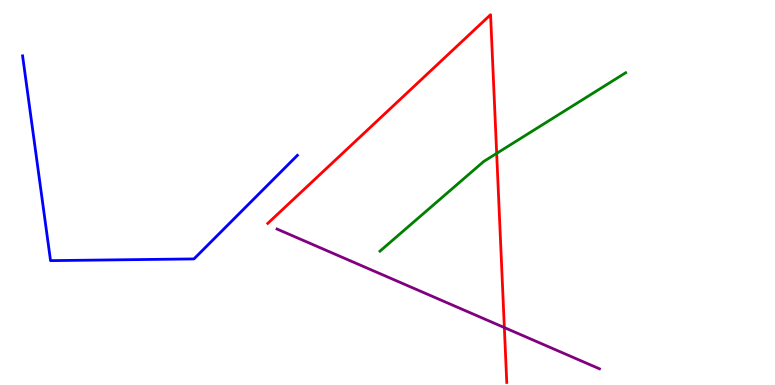[{'lines': ['blue', 'red'], 'intersections': []}, {'lines': ['green', 'red'], 'intersections': [{'x': 6.41, 'y': 6.02}]}, {'lines': ['purple', 'red'], 'intersections': [{'x': 6.51, 'y': 1.49}]}, {'lines': ['blue', 'green'], 'intersections': []}, {'lines': ['blue', 'purple'], 'intersections': []}, {'lines': ['green', 'purple'], 'intersections': []}]